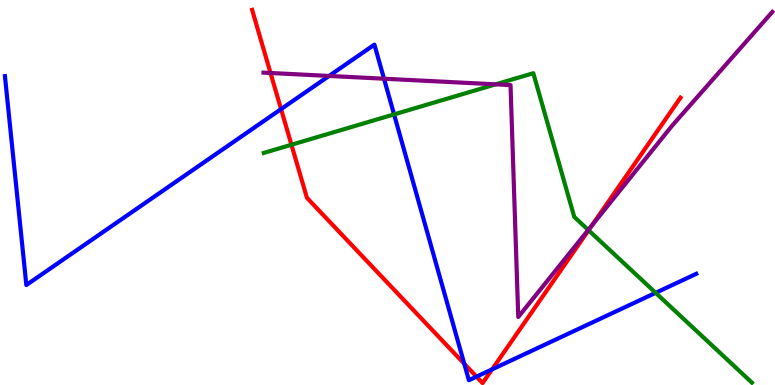[{'lines': ['blue', 'red'], 'intersections': [{'x': 3.63, 'y': 7.17}, {'x': 5.99, 'y': 0.552}, {'x': 6.15, 'y': 0.217}, {'x': 6.35, 'y': 0.407}]}, {'lines': ['green', 'red'], 'intersections': [{'x': 3.76, 'y': 6.24}, {'x': 7.59, 'y': 4.02}]}, {'lines': ['purple', 'red'], 'intersections': [{'x': 3.49, 'y': 8.1}, {'x': 7.64, 'y': 4.15}]}, {'lines': ['blue', 'green'], 'intersections': [{'x': 5.08, 'y': 7.03}, {'x': 8.46, 'y': 2.39}]}, {'lines': ['blue', 'purple'], 'intersections': [{'x': 4.25, 'y': 8.03}, {'x': 4.96, 'y': 7.96}]}, {'lines': ['green', 'purple'], 'intersections': [{'x': 6.4, 'y': 7.81}, {'x': 7.59, 'y': 4.03}]}]